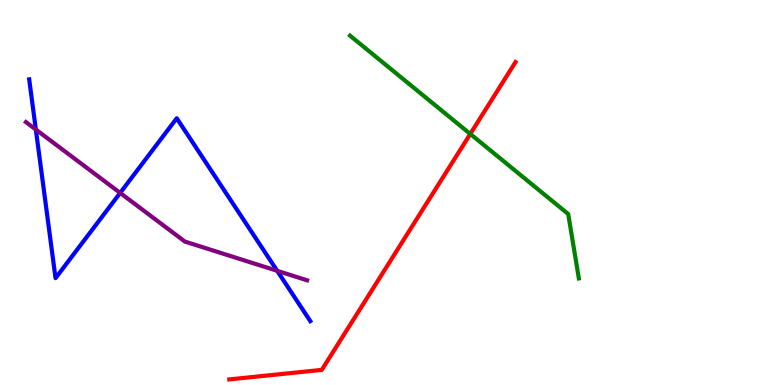[{'lines': ['blue', 'red'], 'intersections': []}, {'lines': ['green', 'red'], 'intersections': [{'x': 6.07, 'y': 6.52}]}, {'lines': ['purple', 'red'], 'intersections': []}, {'lines': ['blue', 'green'], 'intersections': []}, {'lines': ['blue', 'purple'], 'intersections': [{'x': 0.462, 'y': 6.64}, {'x': 1.55, 'y': 4.99}, {'x': 3.58, 'y': 2.97}]}, {'lines': ['green', 'purple'], 'intersections': []}]